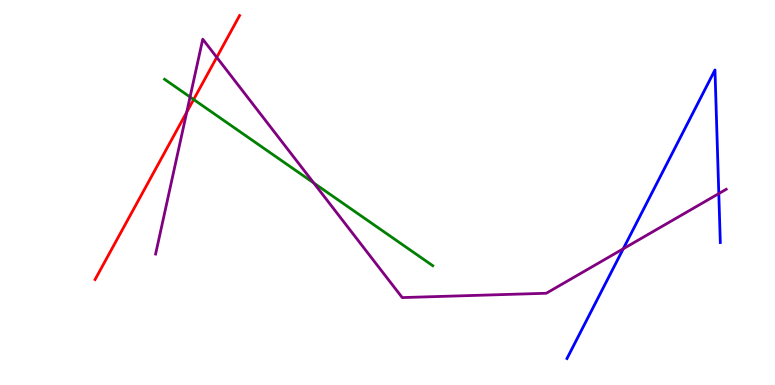[{'lines': ['blue', 'red'], 'intersections': []}, {'lines': ['green', 'red'], 'intersections': [{'x': 2.5, 'y': 7.42}]}, {'lines': ['purple', 'red'], 'intersections': [{'x': 2.41, 'y': 7.09}, {'x': 2.8, 'y': 8.51}]}, {'lines': ['blue', 'green'], 'intersections': []}, {'lines': ['blue', 'purple'], 'intersections': [{'x': 8.04, 'y': 3.54}, {'x': 9.27, 'y': 4.97}]}, {'lines': ['green', 'purple'], 'intersections': [{'x': 2.45, 'y': 7.48}, {'x': 4.05, 'y': 5.25}]}]